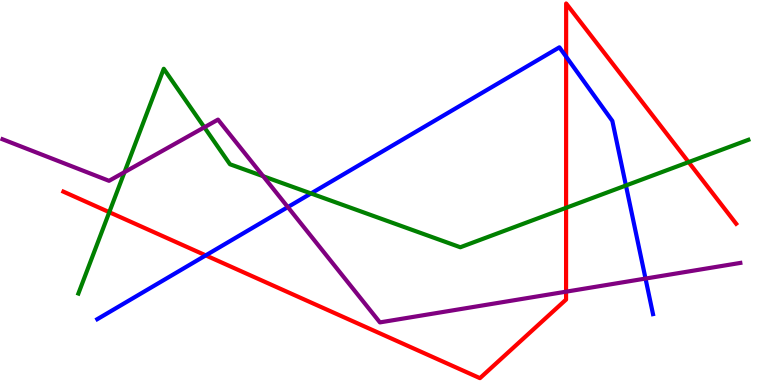[{'lines': ['blue', 'red'], 'intersections': [{'x': 2.65, 'y': 3.37}, {'x': 7.3, 'y': 8.53}]}, {'lines': ['green', 'red'], 'intersections': [{'x': 1.41, 'y': 4.49}, {'x': 7.3, 'y': 4.6}, {'x': 8.89, 'y': 5.79}]}, {'lines': ['purple', 'red'], 'intersections': [{'x': 7.3, 'y': 2.42}]}, {'lines': ['blue', 'green'], 'intersections': [{'x': 4.01, 'y': 4.98}, {'x': 8.08, 'y': 5.18}]}, {'lines': ['blue', 'purple'], 'intersections': [{'x': 3.71, 'y': 4.62}, {'x': 8.33, 'y': 2.76}]}, {'lines': ['green', 'purple'], 'intersections': [{'x': 1.61, 'y': 5.53}, {'x': 2.64, 'y': 6.69}, {'x': 3.4, 'y': 5.42}]}]